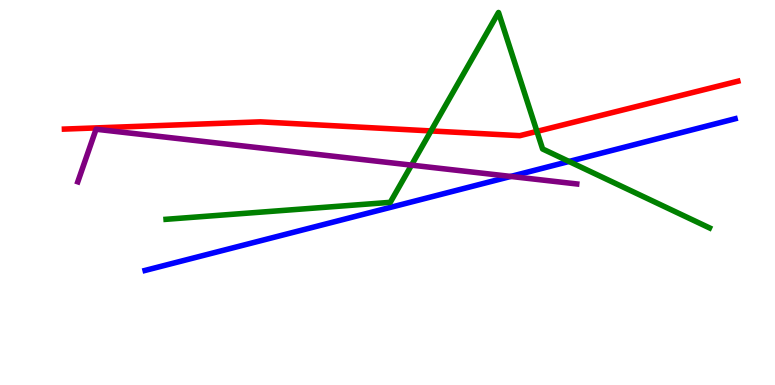[{'lines': ['blue', 'red'], 'intersections': []}, {'lines': ['green', 'red'], 'intersections': [{'x': 5.56, 'y': 6.6}, {'x': 6.93, 'y': 6.59}]}, {'lines': ['purple', 'red'], 'intersections': []}, {'lines': ['blue', 'green'], 'intersections': [{'x': 7.34, 'y': 5.81}]}, {'lines': ['blue', 'purple'], 'intersections': [{'x': 6.59, 'y': 5.42}]}, {'lines': ['green', 'purple'], 'intersections': [{'x': 5.31, 'y': 5.71}]}]